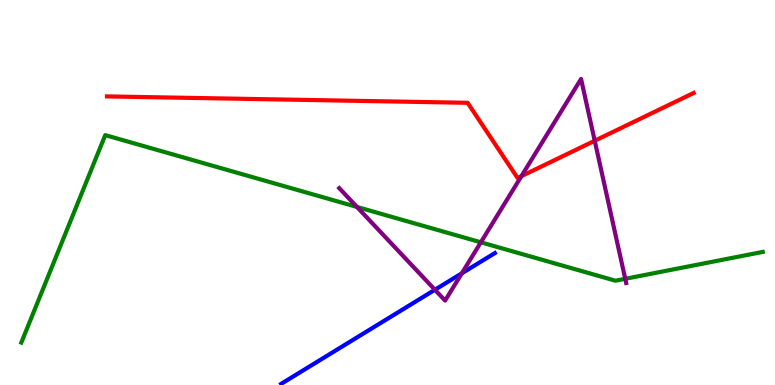[{'lines': ['blue', 'red'], 'intersections': []}, {'lines': ['green', 'red'], 'intersections': []}, {'lines': ['purple', 'red'], 'intersections': [{'x': 6.73, 'y': 5.43}, {'x': 7.67, 'y': 6.34}]}, {'lines': ['blue', 'green'], 'intersections': []}, {'lines': ['blue', 'purple'], 'intersections': [{'x': 5.61, 'y': 2.47}, {'x': 5.96, 'y': 2.9}]}, {'lines': ['green', 'purple'], 'intersections': [{'x': 4.61, 'y': 4.62}, {'x': 6.2, 'y': 3.71}, {'x': 8.07, 'y': 2.76}]}]